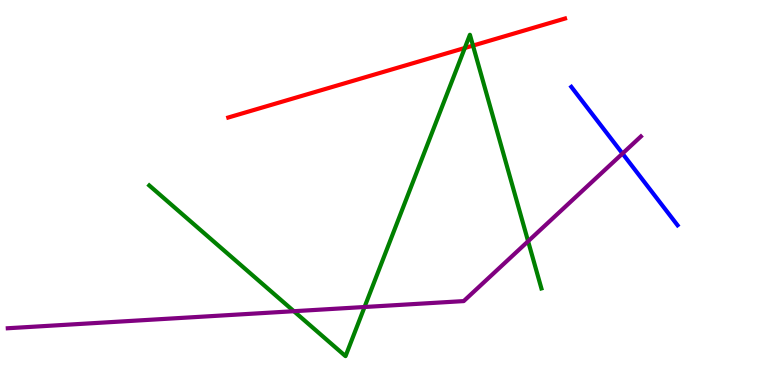[{'lines': ['blue', 'red'], 'intersections': []}, {'lines': ['green', 'red'], 'intersections': [{'x': 6.0, 'y': 8.75}, {'x': 6.1, 'y': 8.82}]}, {'lines': ['purple', 'red'], 'intersections': []}, {'lines': ['blue', 'green'], 'intersections': []}, {'lines': ['blue', 'purple'], 'intersections': [{'x': 8.03, 'y': 6.01}]}, {'lines': ['green', 'purple'], 'intersections': [{'x': 3.79, 'y': 1.92}, {'x': 4.7, 'y': 2.03}, {'x': 6.81, 'y': 3.73}]}]